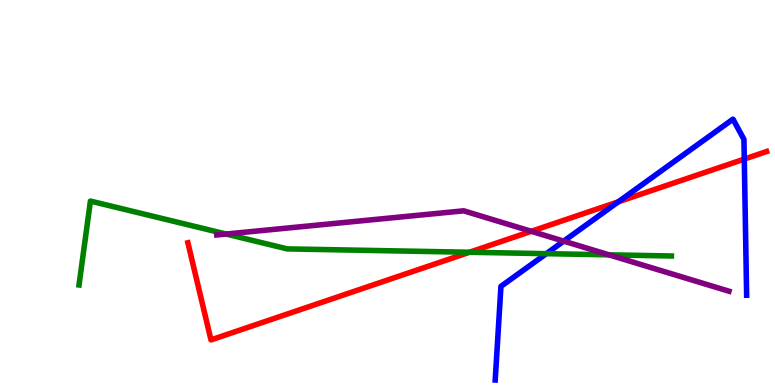[{'lines': ['blue', 'red'], 'intersections': [{'x': 7.98, 'y': 4.76}, {'x': 9.6, 'y': 5.87}]}, {'lines': ['green', 'red'], 'intersections': [{'x': 6.06, 'y': 3.45}]}, {'lines': ['purple', 'red'], 'intersections': [{'x': 6.86, 'y': 3.99}]}, {'lines': ['blue', 'green'], 'intersections': [{'x': 7.05, 'y': 3.41}]}, {'lines': ['blue', 'purple'], 'intersections': [{'x': 7.27, 'y': 3.74}]}, {'lines': ['green', 'purple'], 'intersections': [{'x': 2.92, 'y': 3.92}, {'x': 7.86, 'y': 3.38}]}]